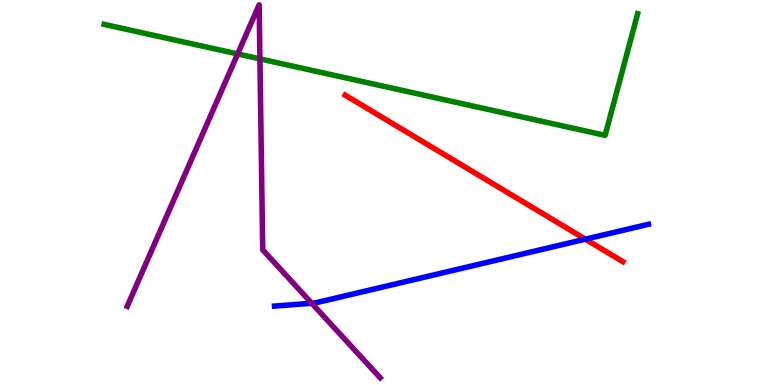[{'lines': ['blue', 'red'], 'intersections': [{'x': 7.55, 'y': 3.79}]}, {'lines': ['green', 'red'], 'intersections': []}, {'lines': ['purple', 'red'], 'intersections': []}, {'lines': ['blue', 'green'], 'intersections': []}, {'lines': ['blue', 'purple'], 'intersections': [{'x': 4.02, 'y': 2.12}]}, {'lines': ['green', 'purple'], 'intersections': [{'x': 3.07, 'y': 8.6}, {'x': 3.35, 'y': 8.47}]}]